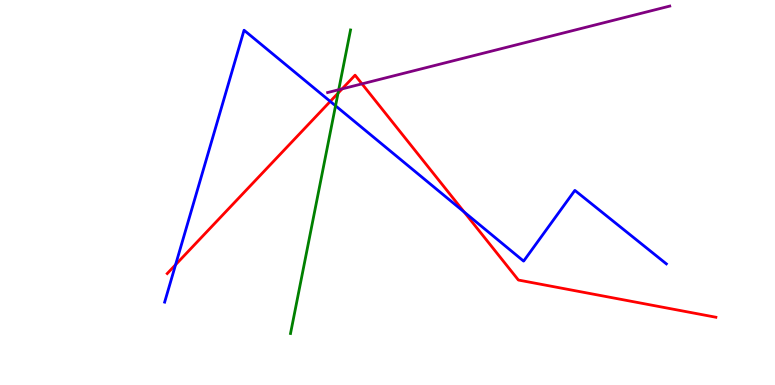[{'lines': ['blue', 'red'], 'intersections': [{'x': 2.27, 'y': 3.12}, {'x': 4.26, 'y': 7.37}, {'x': 5.99, 'y': 4.49}]}, {'lines': ['green', 'red'], 'intersections': [{'x': 4.36, 'y': 7.58}]}, {'lines': ['purple', 'red'], 'intersections': [{'x': 4.41, 'y': 7.69}, {'x': 4.67, 'y': 7.82}]}, {'lines': ['blue', 'green'], 'intersections': [{'x': 4.33, 'y': 7.25}]}, {'lines': ['blue', 'purple'], 'intersections': []}, {'lines': ['green', 'purple'], 'intersections': [{'x': 4.37, 'y': 7.67}]}]